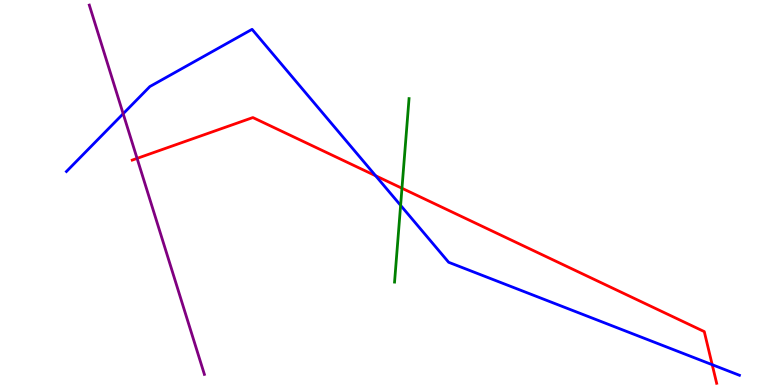[{'lines': ['blue', 'red'], 'intersections': [{'x': 4.85, 'y': 5.43}, {'x': 9.19, 'y': 0.527}]}, {'lines': ['green', 'red'], 'intersections': [{'x': 5.19, 'y': 5.11}]}, {'lines': ['purple', 'red'], 'intersections': [{'x': 1.77, 'y': 5.89}]}, {'lines': ['blue', 'green'], 'intersections': [{'x': 5.17, 'y': 4.67}]}, {'lines': ['blue', 'purple'], 'intersections': [{'x': 1.59, 'y': 7.05}]}, {'lines': ['green', 'purple'], 'intersections': []}]